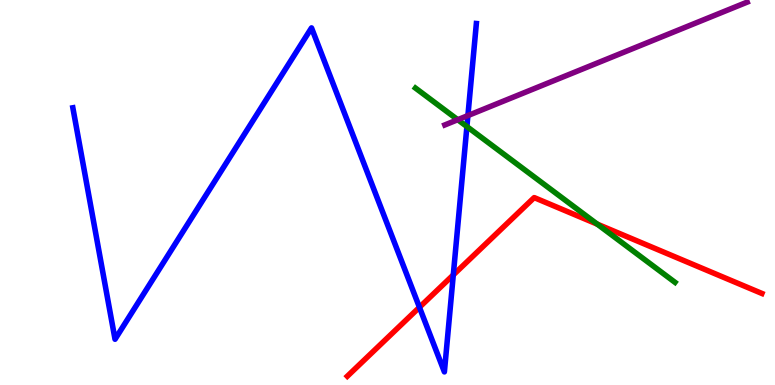[{'lines': ['blue', 'red'], 'intersections': [{'x': 5.41, 'y': 2.02}, {'x': 5.85, 'y': 2.86}]}, {'lines': ['green', 'red'], 'intersections': [{'x': 7.71, 'y': 4.18}]}, {'lines': ['purple', 'red'], 'intersections': []}, {'lines': ['blue', 'green'], 'intersections': [{'x': 6.02, 'y': 6.71}]}, {'lines': ['blue', 'purple'], 'intersections': [{'x': 6.04, 'y': 7.0}]}, {'lines': ['green', 'purple'], 'intersections': [{'x': 5.91, 'y': 6.89}]}]